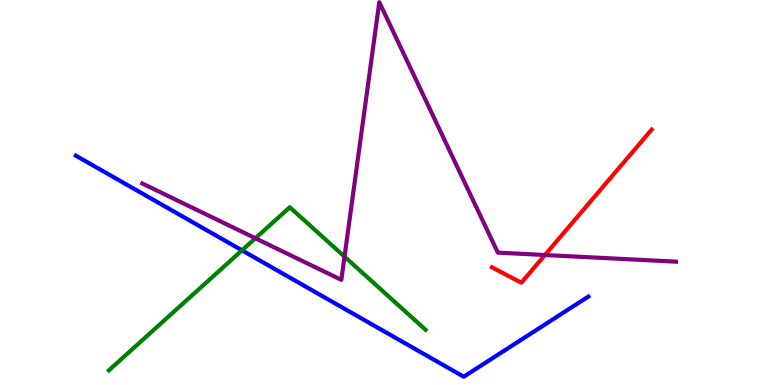[{'lines': ['blue', 'red'], 'intersections': []}, {'lines': ['green', 'red'], 'intersections': []}, {'lines': ['purple', 'red'], 'intersections': [{'x': 7.03, 'y': 3.38}]}, {'lines': ['blue', 'green'], 'intersections': [{'x': 3.12, 'y': 3.5}]}, {'lines': ['blue', 'purple'], 'intersections': []}, {'lines': ['green', 'purple'], 'intersections': [{'x': 3.3, 'y': 3.81}, {'x': 4.45, 'y': 3.33}]}]